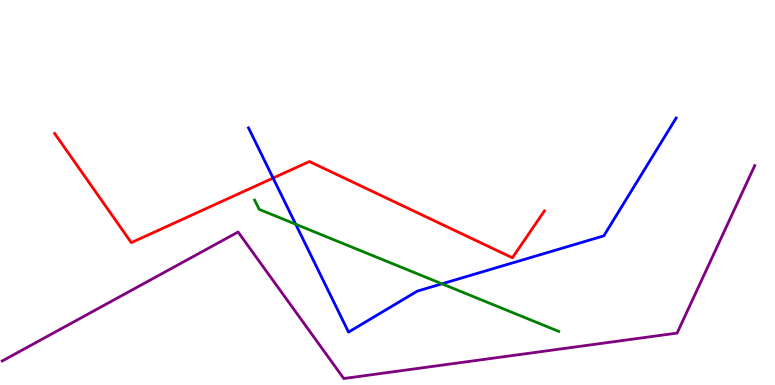[{'lines': ['blue', 'red'], 'intersections': [{'x': 3.52, 'y': 5.38}]}, {'lines': ['green', 'red'], 'intersections': []}, {'lines': ['purple', 'red'], 'intersections': []}, {'lines': ['blue', 'green'], 'intersections': [{'x': 3.82, 'y': 4.18}, {'x': 5.7, 'y': 2.63}]}, {'lines': ['blue', 'purple'], 'intersections': []}, {'lines': ['green', 'purple'], 'intersections': []}]